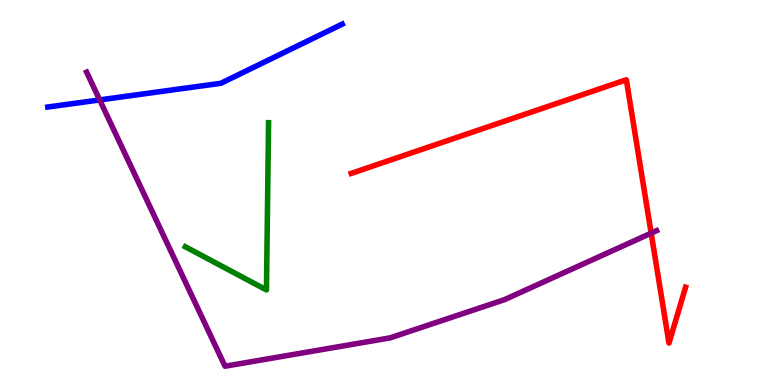[{'lines': ['blue', 'red'], 'intersections': []}, {'lines': ['green', 'red'], 'intersections': []}, {'lines': ['purple', 'red'], 'intersections': [{'x': 8.4, 'y': 3.94}]}, {'lines': ['blue', 'green'], 'intersections': []}, {'lines': ['blue', 'purple'], 'intersections': [{'x': 1.29, 'y': 7.4}]}, {'lines': ['green', 'purple'], 'intersections': []}]